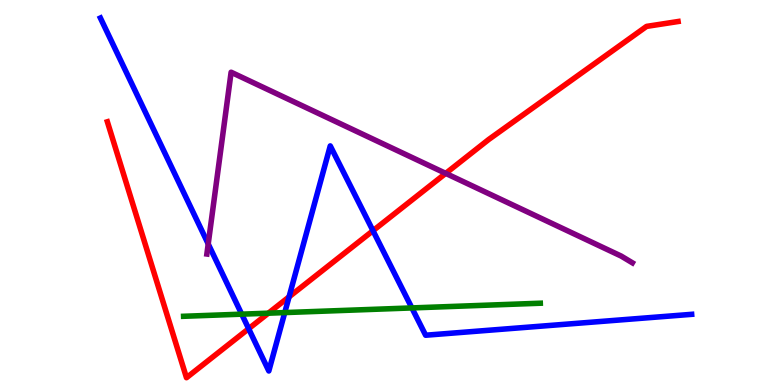[{'lines': ['blue', 'red'], 'intersections': [{'x': 3.21, 'y': 1.46}, {'x': 3.73, 'y': 2.29}, {'x': 4.81, 'y': 4.01}]}, {'lines': ['green', 'red'], 'intersections': [{'x': 3.46, 'y': 1.87}]}, {'lines': ['purple', 'red'], 'intersections': [{'x': 5.75, 'y': 5.5}]}, {'lines': ['blue', 'green'], 'intersections': [{'x': 3.12, 'y': 1.84}, {'x': 3.67, 'y': 1.88}, {'x': 5.31, 'y': 2.0}]}, {'lines': ['blue', 'purple'], 'intersections': [{'x': 2.69, 'y': 3.66}]}, {'lines': ['green', 'purple'], 'intersections': []}]